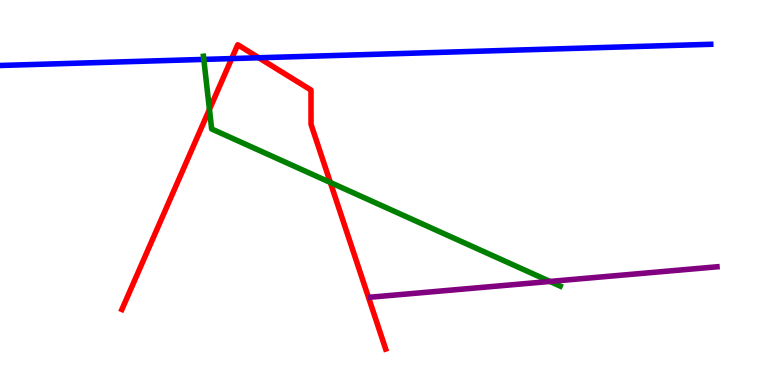[{'lines': ['blue', 'red'], 'intersections': [{'x': 2.99, 'y': 8.48}, {'x': 3.34, 'y': 8.5}]}, {'lines': ['green', 'red'], 'intersections': [{'x': 2.7, 'y': 7.16}, {'x': 4.26, 'y': 5.26}]}, {'lines': ['purple', 'red'], 'intersections': []}, {'lines': ['blue', 'green'], 'intersections': [{'x': 2.63, 'y': 8.46}]}, {'lines': ['blue', 'purple'], 'intersections': []}, {'lines': ['green', 'purple'], 'intersections': [{'x': 7.1, 'y': 2.69}]}]